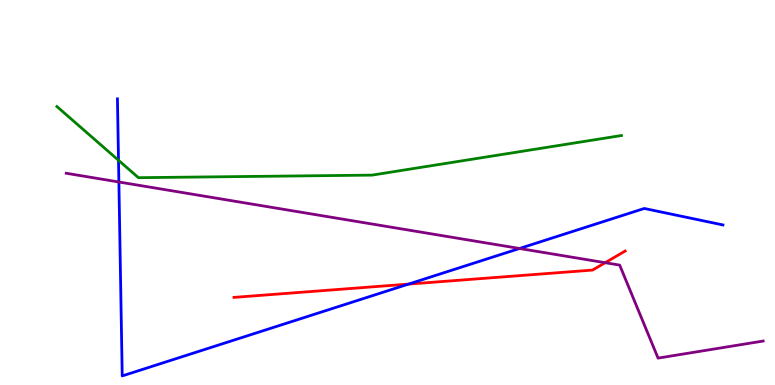[{'lines': ['blue', 'red'], 'intersections': [{'x': 5.27, 'y': 2.62}]}, {'lines': ['green', 'red'], 'intersections': []}, {'lines': ['purple', 'red'], 'intersections': [{'x': 7.81, 'y': 3.18}]}, {'lines': ['blue', 'green'], 'intersections': [{'x': 1.53, 'y': 5.84}]}, {'lines': ['blue', 'purple'], 'intersections': [{'x': 1.53, 'y': 5.27}, {'x': 6.7, 'y': 3.55}]}, {'lines': ['green', 'purple'], 'intersections': []}]